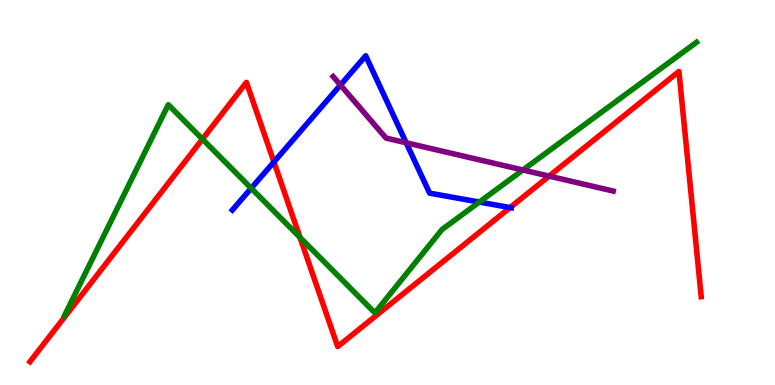[{'lines': ['blue', 'red'], 'intersections': [{'x': 3.53, 'y': 5.79}, {'x': 6.58, 'y': 4.61}]}, {'lines': ['green', 'red'], 'intersections': [{'x': 2.61, 'y': 6.39}, {'x': 3.87, 'y': 3.83}]}, {'lines': ['purple', 'red'], 'intersections': [{'x': 7.09, 'y': 5.43}]}, {'lines': ['blue', 'green'], 'intersections': [{'x': 3.24, 'y': 5.11}, {'x': 6.19, 'y': 4.75}]}, {'lines': ['blue', 'purple'], 'intersections': [{'x': 4.39, 'y': 7.79}, {'x': 5.24, 'y': 6.29}]}, {'lines': ['green', 'purple'], 'intersections': [{'x': 6.75, 'y': 5.58}]}]